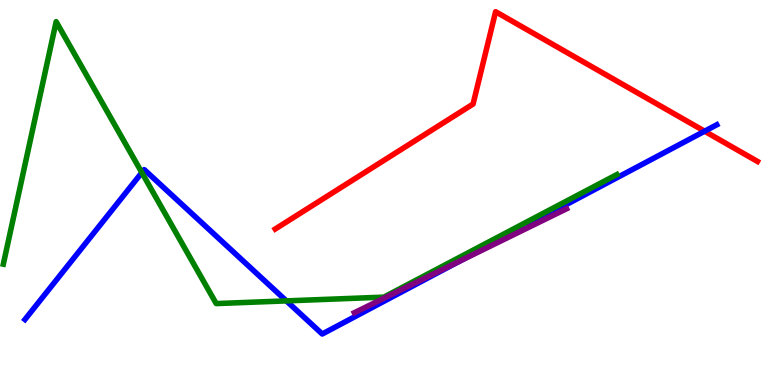[{'lines': ['blue', 'red'], 'intersections': [{'x': 9.09, 'y': 6.59}]}, {'lines': ['green', 'red'], 'intersections': []}, {'lines': ['purple', 'red'], 'intersections': []}, {'lines': ['blue', 'green'], 'intersections': [{'x': 1.83, 'y': 5.52}, {'x': 3.7, 'y': 2.18}]}, {'lines': ['blue', 'purple'], 'intersections': [{'x': 5.92, 'y': 3.21}]}, {'lines': ['green', 'purple'], 'intersections': []}]